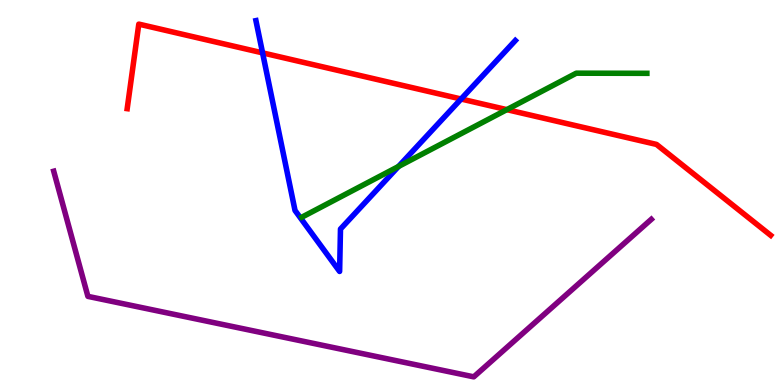[{'lines': ['blue', 'red'], 'intersections': [{'x': 3.39, 'y': 8.63}, {'x': 5.95, 'y': 7.43}]}, {'lines': ['green', 'red'], 'intersections': [{'x': 6.54, 'y': 7.15}]}, {'lines': ['purple', 'red'], 'intersections': []}, {'lines': ['blue', 'green'], 'intersections': [{'x': 5.14, 'y': 5.68}]}, {'lines': ['blue', 'purple'], 'intersections': []}, {'lines': ['green', 'purple'], 'intersections': []}]